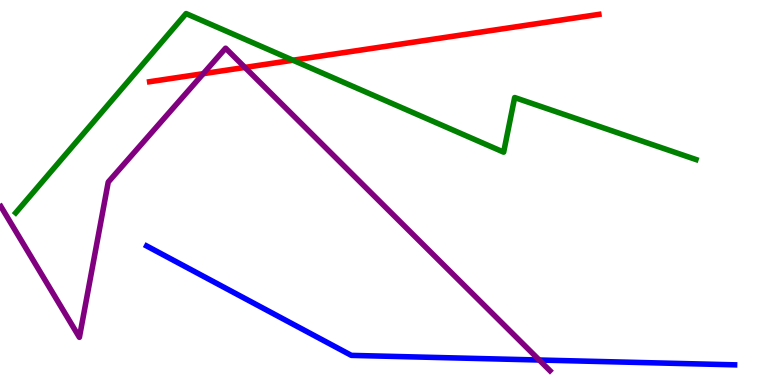[{'lines': ['blue', 'red'], 'intersections': []}, {'lines': ['green', 'red'], 'intersections': [{'x': 3.78, 'y': 8.44}]}, {'lines': ['purple', 'red'], 'intersections': [{'x': 2.62, 'y': 8.09}, {'x': 3.16, 'y': 8.25}]}, {'lines': ['blue', 'green'], 'intersections': []}, {'lines': ['blue', 'purple'], 'intersections': [{'x': 6.96, 'y': 0.649}]}, {'lines': ['green', 'purple'], 'intersections': []}]